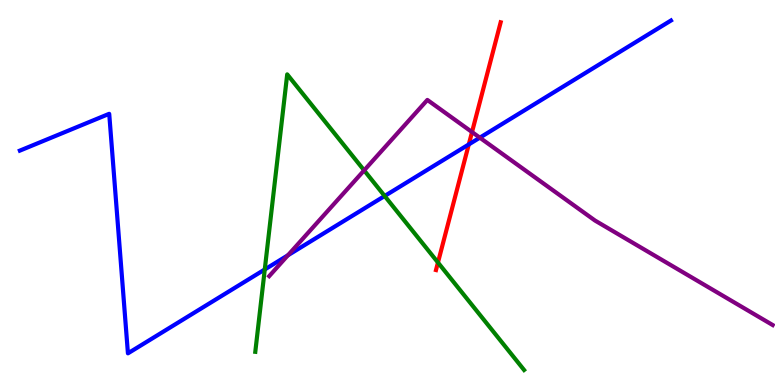[{'lines': ['blue', 'red'], 'intersections': [{'x': 6.05, 'y': 6.25}]}, {'lines': ['green', 'red'], 'intersections': [{'x': 5.65, 'y': 3.18}]}, {'lines': ['purple', 'red'], 'intersections': [{'x': 6.09, 'y': 6.57}]}, {'lines': ['blue', 'green'], 'intersections': [{'x': 3.42, 'y': 3.0}, {'x': 4.96, 'y': 4.91}]}, {'lines': ['blue', 'purple'], 'intersections': [{'x': 3.72, 'y': 3.37}, {'x': 6.19, 'y': 6.42}]}, {'lines': ['green', 'purple'], 'intersections': [{'x': 4.7, 'y': 5.57}]}]